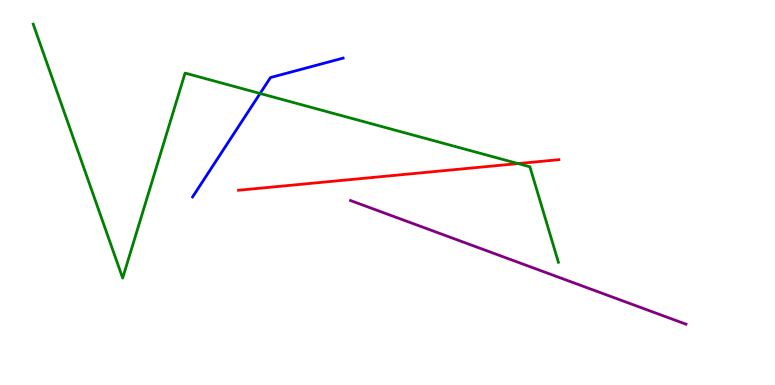[{'lines': ['blue', 'red'], 'intersections': []}, {'lines': ['green', 'red'], 'intersections': [{'x': 6.68, 'y': 5.75}]}, {'lines': ['purple', 'red'], 'intersections': []}, {'lines': ['blue', 'green'], 'intersections': [{'x': 3.36, 'y': 7.57}]}, {'lines': ['blue', 'purple'], 'intersections': []}, {'lines': ['green', 'purple'], 'intersections': []}]